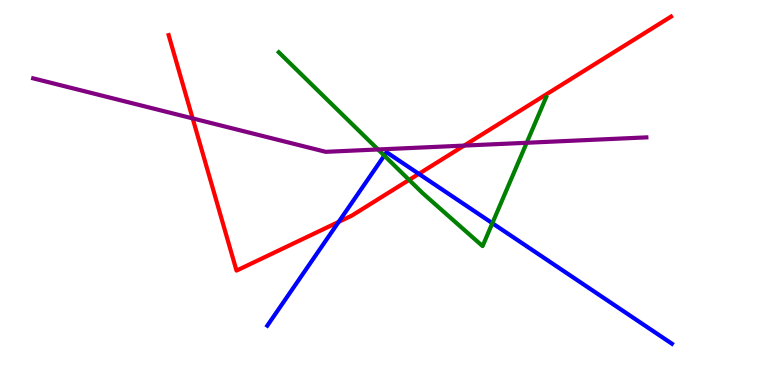[{'lines': ['blue', 'red'], 'intersections': [{'x': 4.37, 'y': 4.24}, {'x': 5.4, 'y': 5.48}]}, {'lines': ['green', 'red'], 'intersections': [{'x': 5.28, 'y': 5.33}]}, {'lines': ['purple', 'red'], 'intersections': [{'x': 2.49, 'y': 6.92}, {'x': 5.99, 'y': 6.22}]}, {'lines': ['blue', 'green'], 'intersections': [{'x': 4.96, 'y': 5.96}, {'x': 6.35, 'y': 4.2}]}, {'lines': ['blue', 'purple'], 'intersections': []}, {'lines': ['green', 'purple'], 'intersections': [{'x': 4.88, 'y': 6.12}, {'x': 6.8, 'y': 6.29}]}]